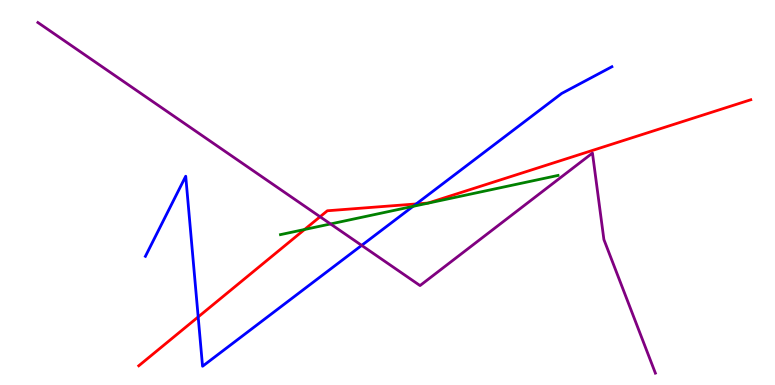[{'lines': ['blue', 'red'], 'intersections': [{'x': 2.56, 'y': 1.77}, {'x': 5.37, 'y': 4.7}]}, {'lines': ['green', 'red'], 'intersections': [{'x': 3.93, 'y': 4.04}]}, {'lines': ['purple', 'red'], 'intersections': [{'x': 4.13, 'y': 4.37}]}, {'lines': ['blue', 'green'], 'intersections': [{'x': 5.33, 'y': 4.64}]}, {'lines': ['blue', 'purple'], 'intersections': [{'x': 4.67, 'y': 3.63}]}, {'lines': ['green', 'purple'], 'intersections': [{'x': 4.26, 'y': 4.18}]}]